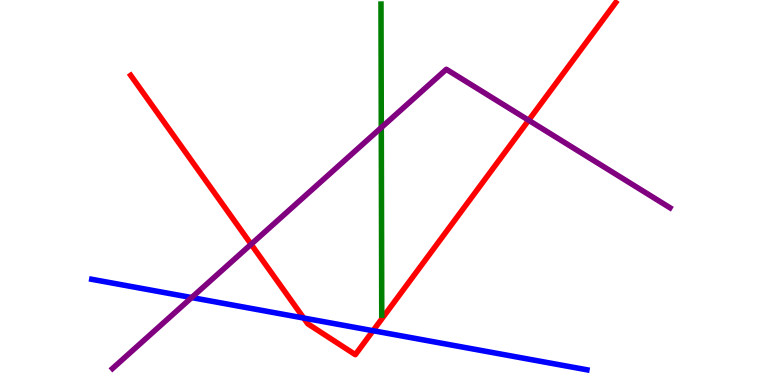[{'lines': ['blue', 'red'], 'intersections': [{'x': 3.92, 'y': 1.74}, {'x': 4.81, 'y': 1.41}]}, {'lines': ['green', 'red'], 'intersections': []}, {'lines': ['purple', 'red'], 'intersections': [{'x': 3.24, 'y': 3.66}, {'x': 6.82, 'y': 6.88}]}, {'lines': ['blue', 'green'], 'intersections': []}, {'lines': ['blue', 'purple'], 'intersections': [{'x': 2.47, 'y': 2.27}]}, {'lines': ['green', 'purple'], 'intersections': [{'x': 4.92, 'y': 6.69}]}]